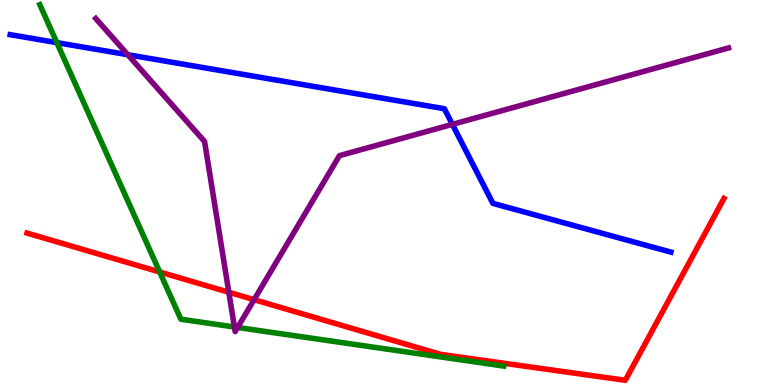[{'lines': ['blue', 'red'], 'intersections': []}, {'lines': ['green', 'red'], 'intersections': [{'x': 2.06, 'y': 2.94}]}, {'lines': ['purple', 'red'], 'intersections': [{'x': 2.95, 'y': 2.41}, {'x': 3.28, 'y': 2.22}]}, {'lines': ['blue', 'green'], 'intersections': [{'x': 0.733, 'y': 8.89}]}, {'lines': ['blue', 'purple'], 'intersections': [{'x': 1.65, 'y': 8.58}, {'x': 5.84, 'y': 6.77}]}, {'lines': ['green', 'purple'], 'intersections': [{'x': 3.02, 'y': 1.51}, {'x': 3.07, 'y': 1.49}]}]